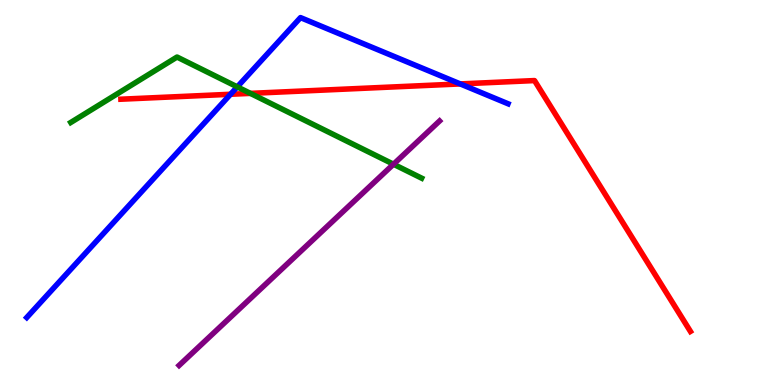[{'lines': ['blue', 'red'], 'intersections': [{'x': 2.97, 'y': 7.55}, {'x': 5.94, 'y': 7.82}]}, {'lines': ['green', 'red'], 'intersections': [{'x': 3.23, 'y': 7.57}]}, {'lines': ['purple', 'red'], 'intersections': []}, {'lines': ['blue', 'green'], 'intersections': [{'x': 3.06, 'y': 7.74}]}, {'lines': ['blue', 'purple'], 'intersections': []}, {'lines': ['green', 'purple'], 'intersections': [{'x': 5.08, 'y': 5.73}]}]